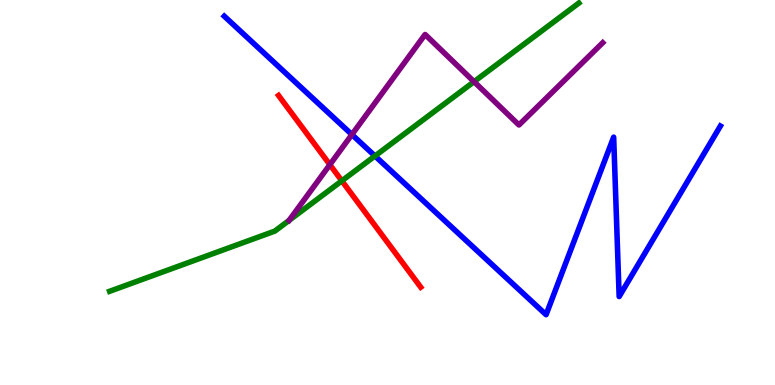[{'lines': ['blue', 'red'], 'intersections': []}, {'lines': ['green', 'red'], 'intersections': [{'x': 4.41, 'y': 5.3}]}, {'lines': ['purple', 'red'], 'intersections': [{'x': 4.26, 'y': 5.72}]}, {'lines': ['blue', 'green'], 'intersections': [{'x': 4.84, 'y': 5.95}]}, {'lines': ['blue', 'purple'], 'intersections': [{'x': 4.54, 'y': 6.5}]}, {'lines': ['green', 'purple'], 'intersections': [{'x': 3.73, 'y': 4.28}, {'x': 6.12, 'y': 7.88}]}]